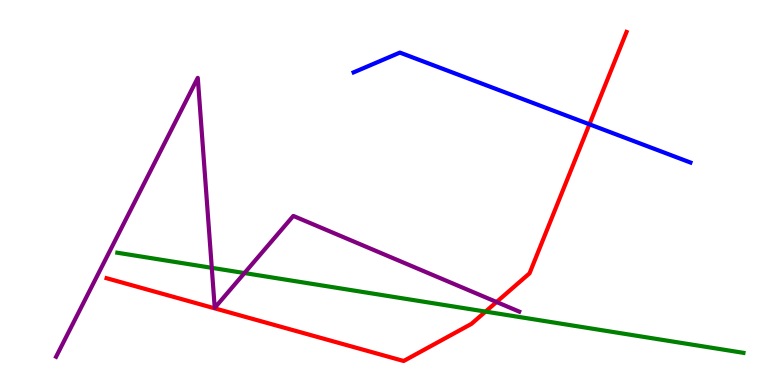[{'lines': ['blue', 'red'], 'intersections': [{'x': 7.61, 'y': 6.77}]}, {'lines': ['green', 'red'], 'intersections': [{'x': 6.26, 'y': 1.91}]}, {'lines': ['purple', 'red'], 'intersections': [{'x': 6.41, 'y': 2.16}]}, {'lines': ['blue', 'green'], 'intersections': []}, {'lines': ['blue', 'purple'], 'intersections': []}, {'lines': ['green', 'purple'], 'intersections': [{'x': 2.73, 'y': 3.04}, {'x': 3.15, 'y': 2.91}]}]